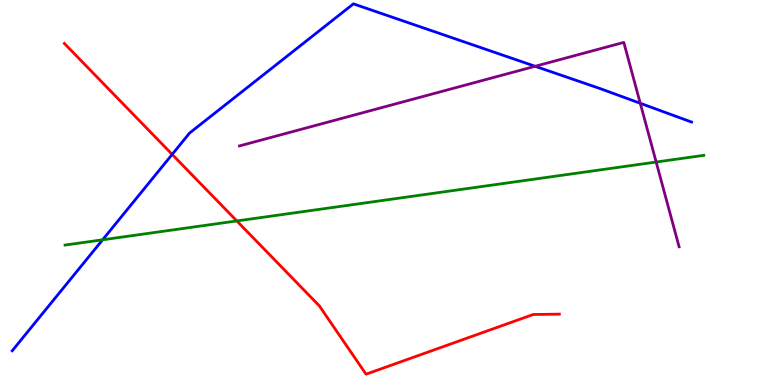[{'lines': ['blue', 'red'], 'intersections': [{'x': 2.22, 'y': 5.99}]}, {'lines': ['green', 'red'], 'intersections': [{'x': 3.06, 'y': 4.26}]}, {'lines': ['purple', 'red'], 'intersections': []}, {'lines': ['blue', 'green'], 'intersections': [{'x': 1.32, 'y': 3.77}]}, {'lines': ['blue', 'purple'], 'intersections': [{'x': 6.91, 'y': 8.28}, {'x': 8.26, 'y': 7.32}]}, {'lines': ['green', 'purple'], 'intersections': [{'x': 8.47, 'y': 5.79}]}]